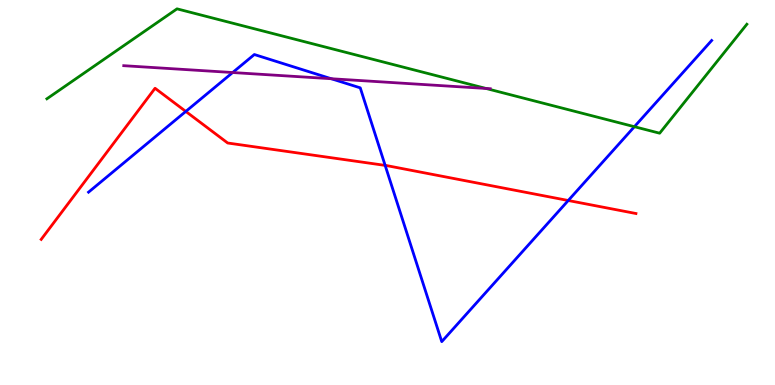[{'lines': ['blue', 'red'], 'intersections': [{'x': 2.4, 'y': 7.11}, {'x': 4.97, 'y': 5.7}, {'x': 7.33, 'y': 4.79}]}, {'lines': ['green', 'red'], 'intersections': []}, {'lines': ['purple', 'red'], 'intersections': []}, {'lines': ['blue', 'green'], 'intersections': [{'x': 8.19, 'y': 6.71}]}, {'lines': ['blue', 'purple'], 'intersections': [{'x': 3.0, 'y': 8.12}, {'x': 4.27, 'y': 7.96}]}, {'lines': ['green', 'purple'], 'intersections': [{'x': 6.27, 'y': 7.7}]}]